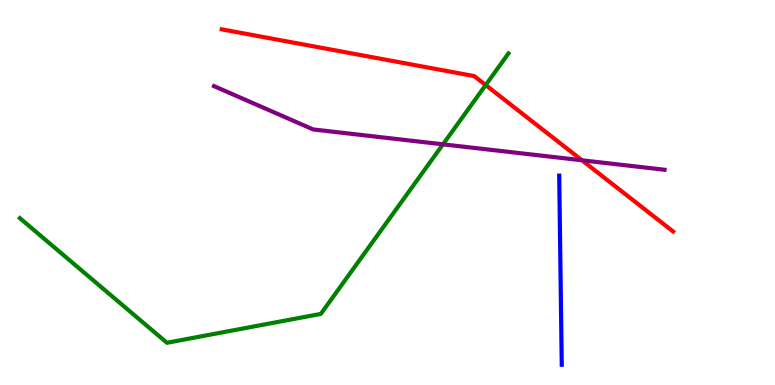[{'lines': ['blue', 'red'], 'intersections': []}, {'lines': ['green', 'red'], 'intersections': [{'x': 6.27, 'y': 7.79}]}, {'lines': ['purple', 'red'], 'intersections': [{'x': 7.51, 'y': 5.84}]}, {'lines': ['blue', 'green'], 'intersections': []}, {'lines': ['blue', 'purple'], 'intersections': []}, {'lines': ['green', 'purple'], 'intersections': [{'x': 5.72, 'y': 6.25}]}]